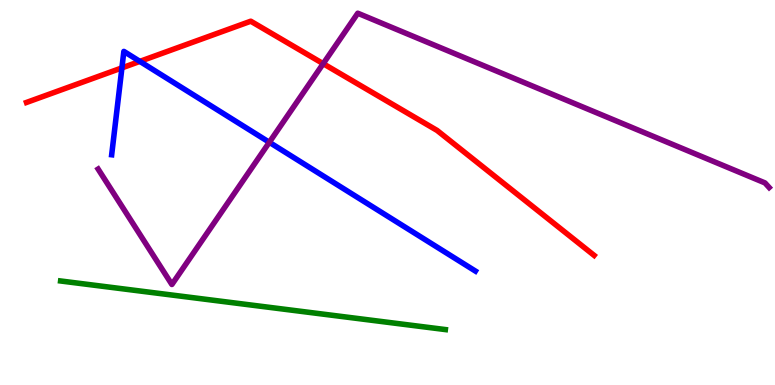[{'lines': ['blue', 'red'], 'intersections': [{'x': 1.57, 'y': 8.24}, {'x': 1.8, 'y': 8.41}]}, {'lines': ['green', 'red'], 'intersections': []}, {'lines': ['purple', 'red'], 'intersections': [{'x': 4.17, 'y': 8.35}]}, {'lines': ['blue', 'green'], 'intersections': []}, {'lines': ['blue', 'purple'], 'intersections': [{'x': 3.48, 'y': 6.3}]}, {'lines': ['green', 'purple'], 'intersections': []}]